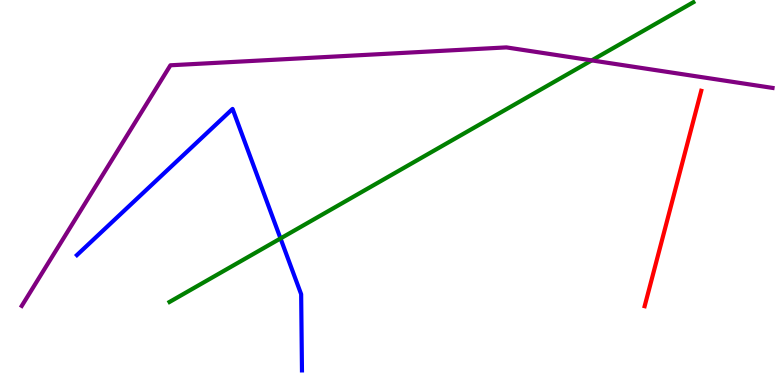[{'lines': ['blue', 'red'], 'intersections': []}, {'lines': ['green', 'red'], 'intersections': []}, {'lines': ['purple', 'red'], 'intersections': []}, {'lines': ['blue', 'green'], 'intersections': [{'x': 3.62, 'y': 3.81}]}, {'lines': ['blue', 'purple'], 'intersections': []}, {'lines': ['green', 'purple'], 'intersections': [{'x': 7.63, 'y': 8.43}]}]